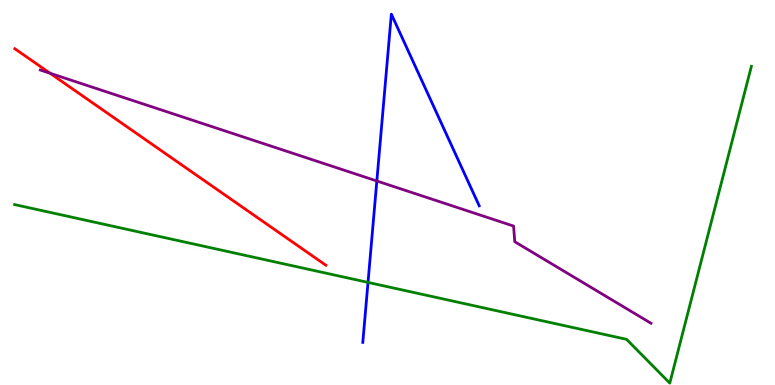[{'lines': ['blue', 'red'], 'intersections': []}, {'lines': ['green', 'red'], 'intersections': []}, {'lines': ['purple', 'red'], 'intersections': [{'x': 0.646, 'y': 8.1}]}, {'lines': ['blue', 'green'], 'intersections': [{'x': 4.75, 'y': 2.66}]}, {'lines': ['blue', 'purple'], 'intersections': [{'x': 4.86, 'y': 5.3}]}, {'lines': ['green', 'purple'], 'intersections': []}]